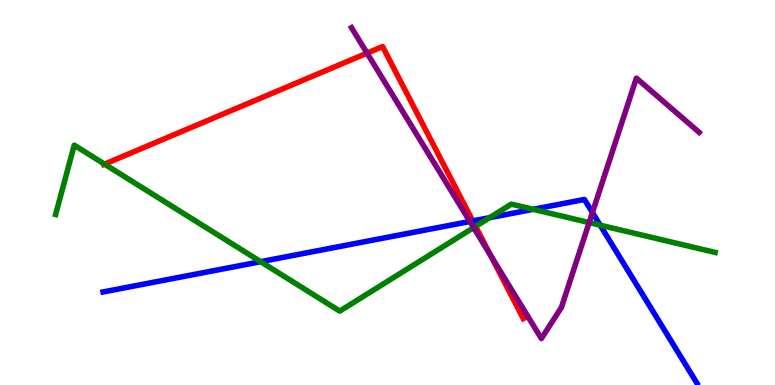[{'lines': ['blue', 'red'], 'intersections': [{'x': 6.1, 'y': 4.26}]}, {'lines': ['green', 'red'], 'intersections': [{'x': 1.35, 'y': 5.74}, {'x': 6.14, 'y': 4.12}]}, {'lines': ['purple', 'red'], 'intersections': [{'x': 4.74, 'y': 8.62}, {'x': 6.33, 'y': 3.37}]}, {'lines': ['blue', 'green'], 'intersections': [{'x': 3.36, 'y': 3.2}, {'x': 6.32, 'y': 4.35}, {'x': 6.88, 'y': 4.56}, {'x': 7.74, 'y': 4.15}]}, {'lines': ['blue', 'purple'], 'intersections': [{'x': 6.06, 'y': 4.25}, {'x': 7.64, 'y': 4.48}]}, {'lines': ['green', 'purple'], 'intersections': [{'x': 6.11, 'y': 4.09}, {'x': 7.6, 'y': 4.22}]}]